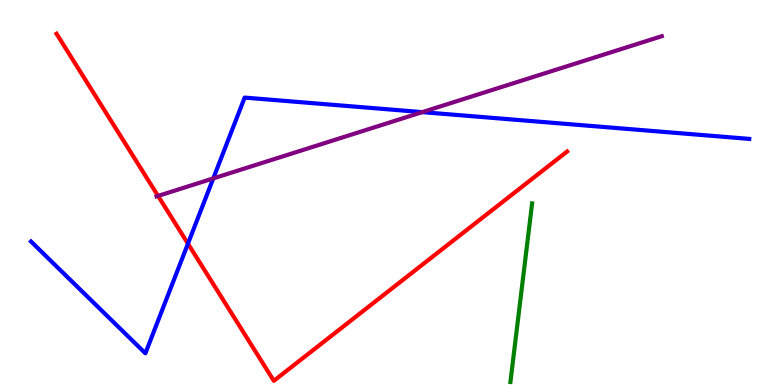[{'lines': ['blue', 'red'], 'intersections': [{'x': 2.43, 'y': 3.67}]}, {'lines': ['green', 'red'], 'intersections': []}, {'lines': ['purple', 'red'], 'intersections': [{'x': 2.04, 'y': 4.91}]}, {'lines': ['blue', 'green'], 'intersections': []}, {'lines': ['blue', 'purple'], 'intersections': [{'x': 2.75, 'y': 5.37}, {'x': 5.45, 'y': 7.09}]}, {'lines': ['green', 'purple'], 'intersections': []}]